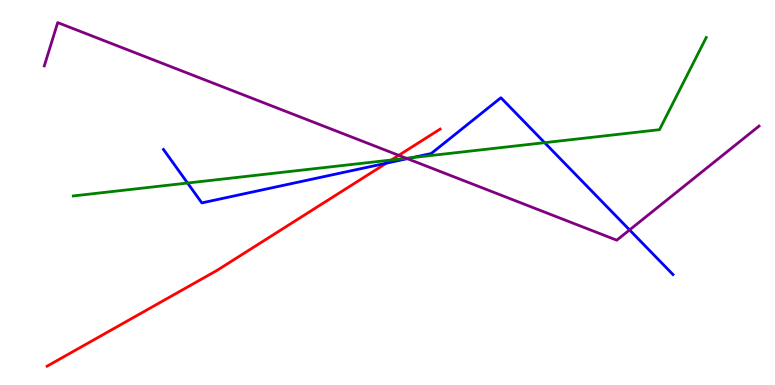[{'lines': ['blue', 'red'], 'intersections': [{'x': 4.98, 'y': 5.76}]}, {'lines': ['green', 'red'], 'intersections': [{'x': 5.05, 'y': 5.84}]}, {'lines': ['purple', 'red'], 'intersections': [{'x': 5.15, 'y': 5.97}]}, {'lines': ['blue', 'green'], 'intersections': [{'x': 2.42, 'y': 5.25}, {'x': 5.32, 'y': 5.91}, {'x': 7.03, 'y': 6.29}]}, {'lines': ['blue', 'purple'], 'intersections': [{'x': 5.26, 'y': 5.88}, {'x': 8.12, 'y': 4.03}]}, {'lines': ['green', 'purple'], 'intersections': [{'x': 5.24, 'y': 5.89}]}]